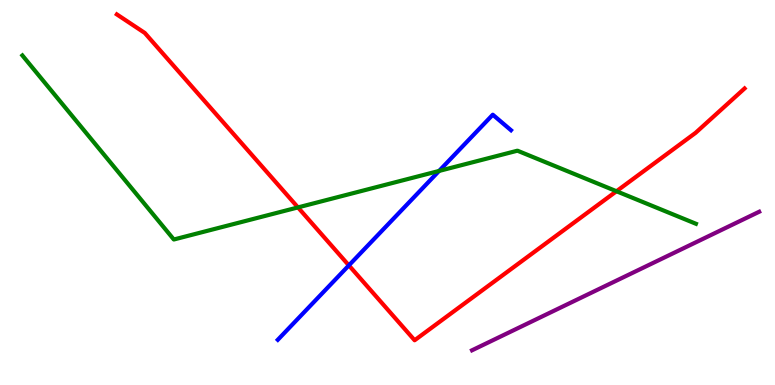[{'lines': ['blue', 'red'], 'intersections': [{'x': 4.5, 'y': 3.11}]}, {'lines': ['green', 'red'], 'intersections': [{'x': 3.84, 'y': 4.61}, {'x': 7.95, 'y': 5.03}]}, {'lines': ['purple', 'red'], 'intersections': []}, {'lines': ['blue', 'green'], 'intersections': [{'x': 5.67, 'y': 5.56}]}, {'lines': ['blue', 'purple'], 'intersections': []}, {'lines': ['green', 'purple'], 'intersections': []}]